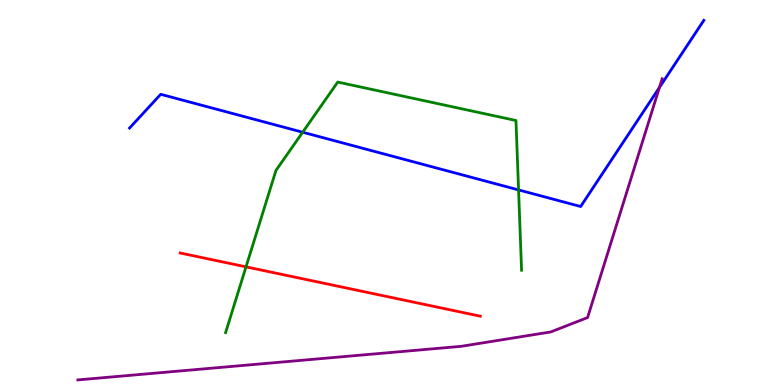[{'lines': ['blue', 'red'], 'intersections': []}, {'lines': ['green', 'red'], 'intersections': [{'x': 3.17, 'y': 3.07}]}, {'lines': ['purple', 'red'], 'intersections': []}, {'lines': ['blue', 'green'], 'intersections': [{'x': 3.91, 'y': 6.57}, {'x': 6.69, 'y': 5.07}]}, {'lines': ['blue', 'purple'], 'intersections': [{'x': 8.51, 'y': 7.73}]}, {'lines': ['green', 'purple'], 'intersections': []}]